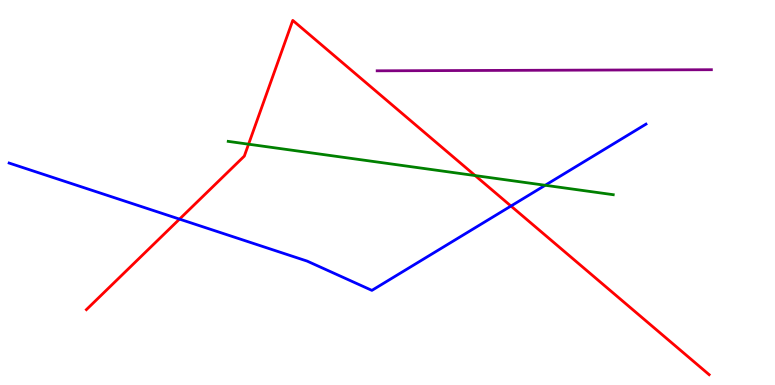[{'lines': ['blue', 'red'], 'intersections': [{'x': 2.32, 'y': 4.31}, {'x': 6.59, 'y': 4.65}]}, {'lines': ['green', 'red'], 'intersections': [{'x': 3.21, 'y': 6.25}, {'x': 6.13, 'y': 5.44}]}, {'lines': ['purple', 'red'], 'intersections': []}, {'lines': ['blue', 'green'], 'intersections': [{'x': 7.03, 'y': 5.19}]}, {'lines': ['blue', 'purple'], 'intersections': []}, {'lines': ['green', 'purple'], 'intersections': []}]